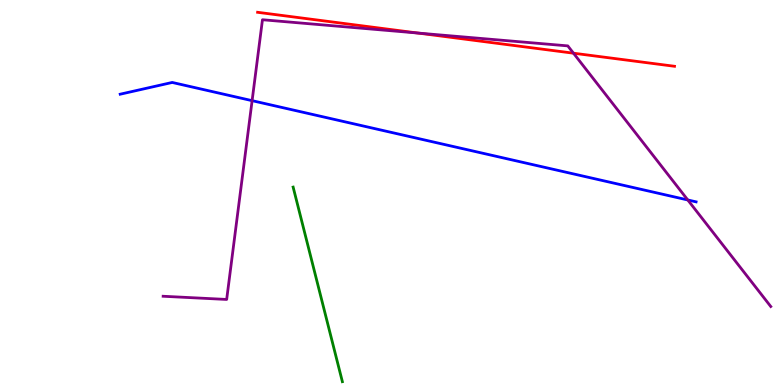[{'lines': ['blue', 'red'], 'intersections': []}, {'lines': ['green', 'red'], 'intersections': []}, {'lines': ['purple', 'red'], 'intersections': [{'x': 5.39, 'y': 9.14}, {'x': 7.4, 'y': 8.62}]}, {'lines': ['blue', 'green'], 'intersections': []}, {'lines': ['blue', 'purple'], 'intersections': [{'x': 3.25, 'y': 7.39}, {'x': 8.87, 'y': 4.81}]}, {'lines': ['green', 'purple'], 'intersections': []}]